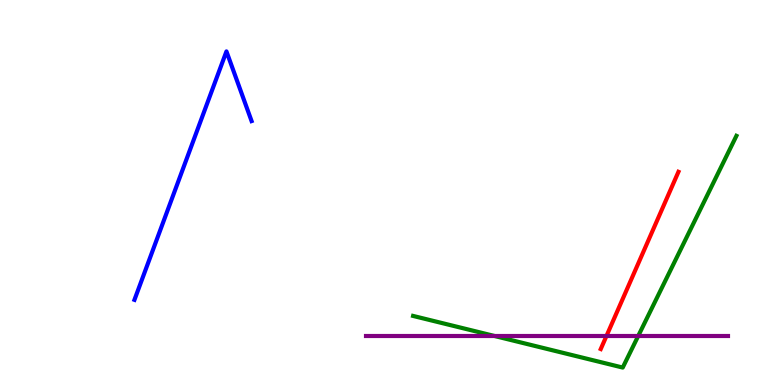[{'lines': ['blue', 'red'], 'intersections': []}, {'lines': ['green', 'red'], 'intersections': []}, {'lines': ['purple', 'red'], 'intersections': [{'x': 7.83, 'y': 1.28}]}, {'lines': ['blue', 'green'], 'intersections': []}, {'lines': ['blue', 'purple'], 'intersections': []}, {'lines': ['green', 'purple'], 'intersections': [{'x': 6.37, 'y': 1.28}, {'x': 8.24, 'y': 1.28}]}]